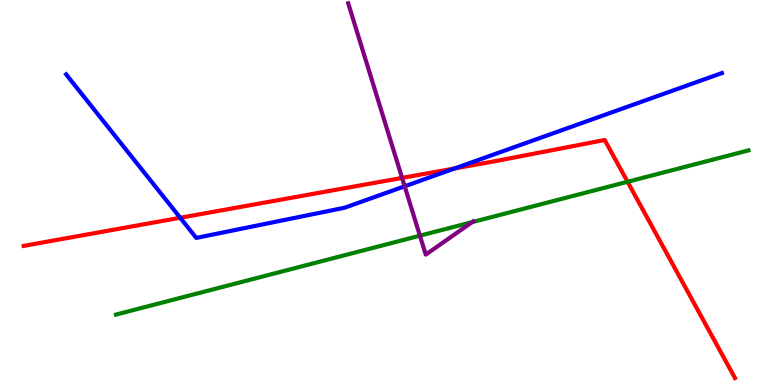[{'lines': ['blue', 'red'], 'intersections': [{'x': 2.33, 'y': 4.34}, {'x': 5.87, 'y': 5.62}]}, {'lines': ['green', 'red'], 'intersections': [{'x': 8.1, 'y': 5.28}]}, {'lines': ['purple', 'red'], 'intersections': [{'x': 5.19, 'y': 5.38}]}, {'lines': ['blue', 'green'], 'intersections': []}, {'lines': ['blue', 'purple'], 'intersections': [{'x': 5.22, 'y': 5.16}]}, {'lines': ['green', 'purple'], 'intersections': [{'x': 5.42, 'y': 3.88}, {'x': 6.09, 'y': 4.23}]}]